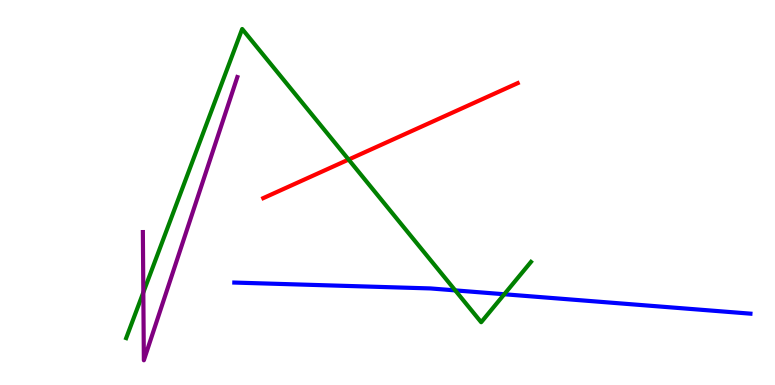[{'lines': ['blue', 'red'], 'intersections': []}, {'lines': ['green', 'red'], 'intersections': [{'x': 4.5, 'y': 5.86}]}, {'lines': ['purple', 'red'], 'intersections': []}, {'lines': ['blue', 'green'], 'intersections': [{'x': 5.87, 'y': 2.46}, {'x': 6.51, 'y': 2.36}]}, {'lines': ['blue', 'purple'], 'intersections': []}, {'lines': ['green', 'purple'], 'intersections': [{'x': 1.85, 'y': 2.41}]}]